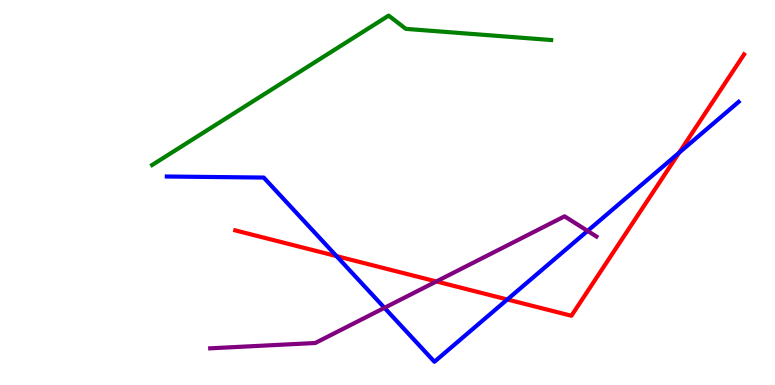[{'lines': ['blue', 'red'], 'intersections': [{'x': 4.34, 'y': 3.35}, {'x': 6.55, 'y': 2.22}, {'x': 8.76, 'y': 6.03}]}, {'lines': ['green', 'red'], 'intersections': []}, {'lines': ['purple', 'red'], 'intersections': [{'x': 5.63, 'y': 2.69}]}, {'lines': ['blue', 'green'], 'intersections': []}, {'lines': ['blue', 'purple'], 'intersections': [{'x': 4.96, 'y': 2.0}, {'x': 7.58, 'y': 4.0}]}, {'lines': ['green', 'purple'], 'intersections': []}]